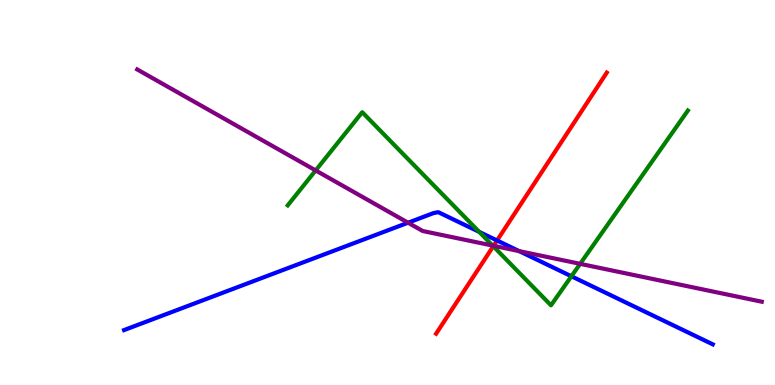[{'lines': ['blue', 'red'], 'intersections': [{'x': 6.41, 'y': 3.75}]}, {'lines': ['green', 'red'], 'intersections': [{'x': 6.36, 'y': 3.6}]}, {'lines': ['purple', 'red'], 'intersections': [{'x': 6.37, 'y': 3.62}]}, {'lines': ['blue', 'green'], 'intersections': [{'x': 6.18, 'y': 3.98}, {'x': 7.37, 'y': 2.82}]}, {'lines': ['blue', 'purple'], 'intersections': [{'x': 5.27, 'y': 4.22}, {'x': 6.7, 'y': 3.48}]}, {'lines': ['green', 'purple'], 'intersections': [{'x': 4.07, 'y': 5.57}, {'x': 6.36, 'y': 3.62}, {'x': 7.49, 'y': 3.15}]}]